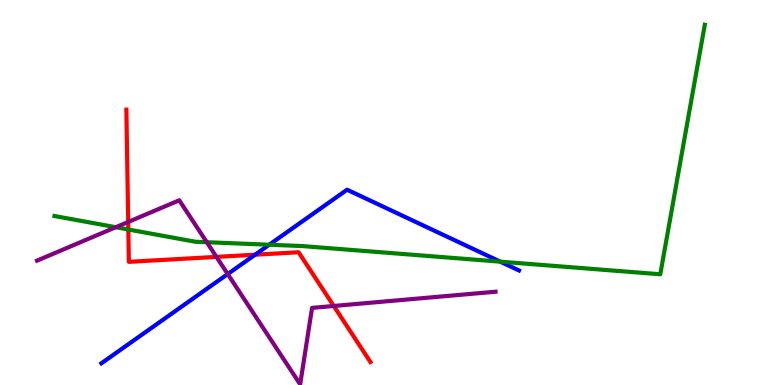[{'lines': ['blue', 'red'], 'intersections': [{'x': 3.29, 'y': 3.38}]}, {'lines': ['green', 'red'], 'intersections': [{'x': 1.66, 'y': 4.04}]}, {'lines': ['purple', 'red'], 'intersections': [{'x': 1.65, 'y': 4.24}, {'x': 2.79, 'y': 3.33}, {'x': 4.31, 'y': 2.05}]}, {'lines': ['blue', 'green'], 'intersections': [{'x': 3.47, 'y': 3.64}, {'x': 6.46, 'y': 3.2}]}, {'lines': ['blue', 'purple'], 'intersections': [{'x': 2.94, 'y': 2.88}]}, {'lines': ['green', 'purple'], 'intersections': [{'x': 1.49, 'y': 4.1}, {'x': 2.67, 'y': 3.71}]}]